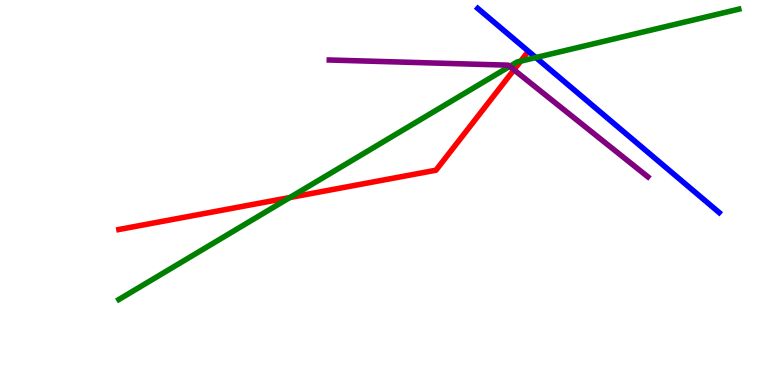[{'lines': ['blue', 'red'], 'intersections': []}, {'lines': ['green', 'red'], 'intersections': [{'x': 3.74, 'y': 4.87}, {'x': 6.72, 'y': 8.41}]}, {'lines': ['purple', 'red'], 'intersections': [{'x': 6.63, 'y': 8.19}]}, {'lines': ['blue', 'green'], 'intersections': [{'x': 6.91, 'y': 8.51}]}, {'lines': ['blue', 'purple'], 'intersections': []}, {'lines': ['green', 'purple'], 'intersections': [{'x': 6.58, 'y': 8.28}]}]